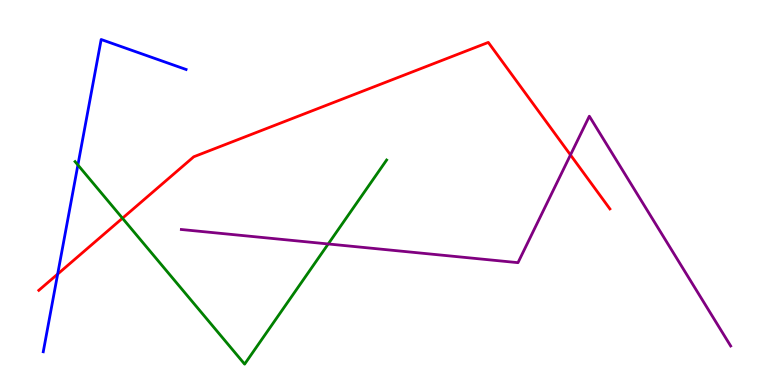[{'lines': ['blue', 'red'], 'intersections': [{'x': 0.744, 'y': 2.88}]}, {'lines': ['green', 'red'], 'intersections': [{'x': 1.58, 'y': 4.33}]}, {'lines': ['purple', 'red'], 'intersections': [{'x': 7.36, 'y': 5.98}]}, {'lines': ['blue', 'green'], 'intersections': [{'x': 1.01, 'y': 5.71}]}, {'lines': ['blue', 'purple'], 'intersections': []}, {'lines': ['green', 'purple'], 'intersections': [{'x': 4.24, 'y': 3.66}]}]